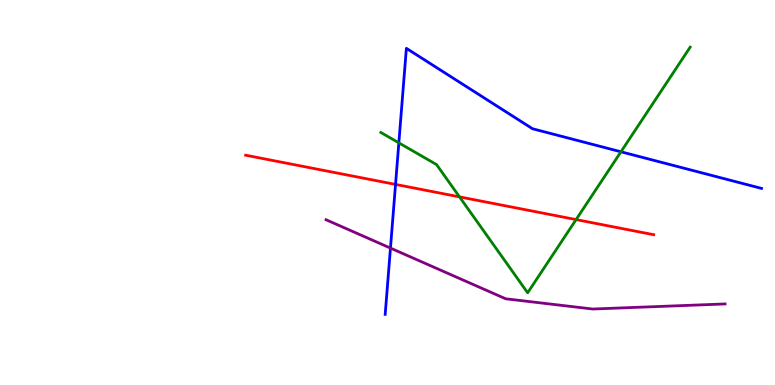[{'lines': ['blue', 'red'], 'intersections': [{'x': 5.1, 'y': 5.21}]}, {'lines': ['green', 'red'], 'intersections': [{'x': 5.93, 'y': 4.89}, {'x': 7.43, 'y': 4.3}]}, {'lines': ['purple', 'red'], 'intersections': []}, {'lines': ['blue', 'green'], 'intersections': [{'x': 5.15, 'y': 6.29}, {'x': 8.01, 'y': 6.06}]}, {'lines': ['blue', 'purple'], 'intersections': [{'x': 5.04, 'y': 3.56}]}, {'lines': ['green', 'purple'], 'intersections': []}]